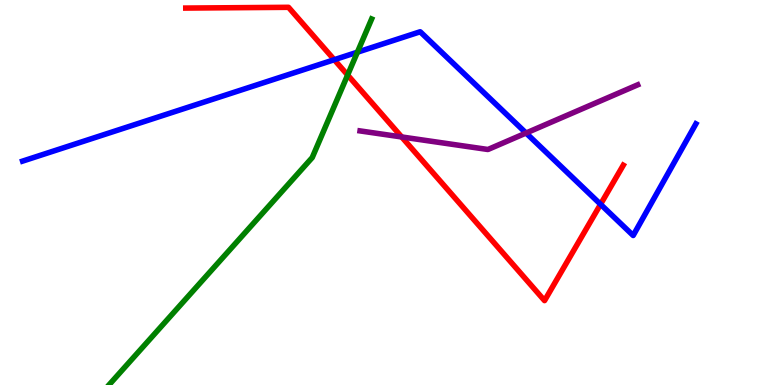[{'lines': ['blue', 'red'], 'intersections': [{'x': 4.31, 'y': 8.45}, {'x': 7.75, 'y': 4.69}]}, {'lines': ['green', 'red'], 'intersections': [{'x': 4.49, 'y': 8.05}]}, {'lines': ['purple', 'red'], 'intersections': [{'x': 5.18, 'y': 6.44}]}, {'lines': ['blue', 'green'], 'intersections': [{'x': 4.61, 'y': 8.64}]}, {'lines': ['blue', 'purple'], 'intersections': [{'x': 6.79, 'y': 6.54}]}, {'lines': ['green', 'purple'], 'intersections': []}]